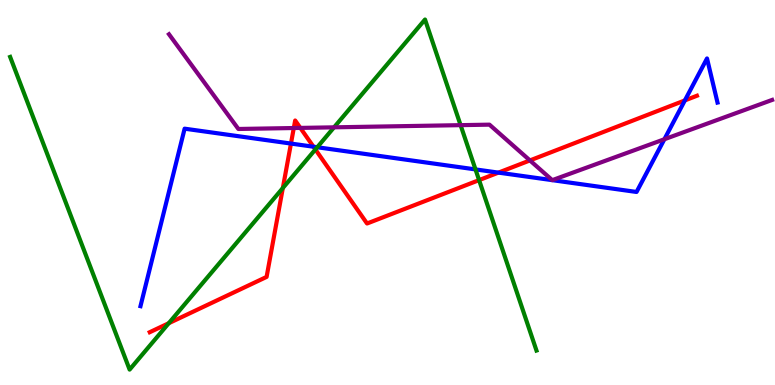[{'lines': ['blue', 'red'], 'intersections': [{'x': 3.75, 'y': 6.27}, {'x': 4.04, 'y': 6.19}, {'x': 6.43, 'y': 5.52}, {'x': 8.84, 'y': 7.39}]}, {'lines': ['green', 'red'], 'intersections': [{'x': 2.18, 'y': 1.61}, {'x': 3.65, 'y': 5.12}, {'x': 4.07, 'y': 6.12}, {'x': 6.18, 'y': 5.32}]}, {'lines': ['purple', 'red'], 'intersections': [{'x': 3.79, 'y': 6.67}, {'x': 3.88, 'y': 6.68}, {'x': 6.84, 'y': 5.83}]}, {'lines': ['blue', 'green'], 'intersections': [{'x': 4.09, 'y': 6.18}, {'x': 6.14, 'y': 5.6}]}, {'lines': ['blue', 'purple'], 'intersections': [{'x': 8.57, 'y': 6.38}]}, {'lines': ['green', 'purple'], 'intersections': [{'x': 4.31, 'y': 6.69}, {'x': 5.94, 'y': 6.75}]}]